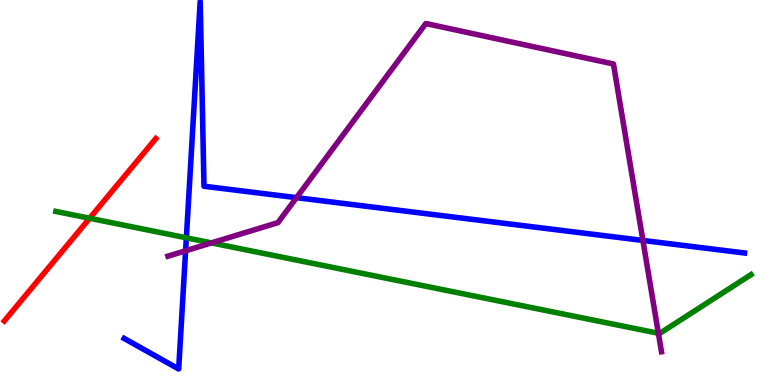[{'lines': ['blue', 'red'], 'intersections': []}, {'lines': ['green', 'red'], 'intersections': [{'x': 1.16, 'y': 4.33}]}, {'lines': ['purple', 'red'], 'intersections': []}, {'lines': ['blue', 'green'], 'intersections': [{'x': 2.4, 'y': 3.82}]}, {'lines': ['blue', 'purple'], 'intersections': [{'x': 2.39, 'y': 3.49}, {'x': 3.83, 'y': 4.87}, {'x': 8.3, 'y': 3.75}]}, {'lines': ['green', 'purple'], 'intersections': [{'x': 2.73, 'y': 3.69}, {'x': 8.5, 'y': 1.34}]}]